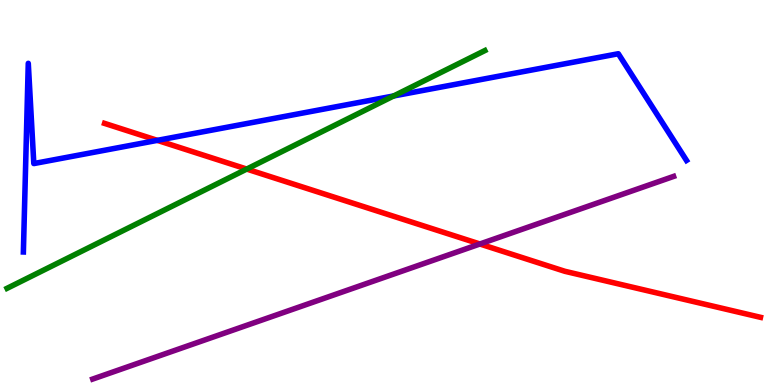[{'lines': ['blue', 'red'], 'intersections': [{'x': 2.03, 'y': 6.35}]}, {'lines': ['green', 'red'], 'intersections': [{'x': 3.18, 'y': 5.61}]}, {'lines': ['purple', 'red'], 'intersections': [{'x': 6.19, 'y': 3.66}]}, {'lines': ['blue', 'green'], 'intersections': [{'x': 5.08, 'y': 7.51}]}, {'lines': ['blue', 'purple'], 'intersections': []}, {'lines': ['green', 'purple'], 'intersections': []}]